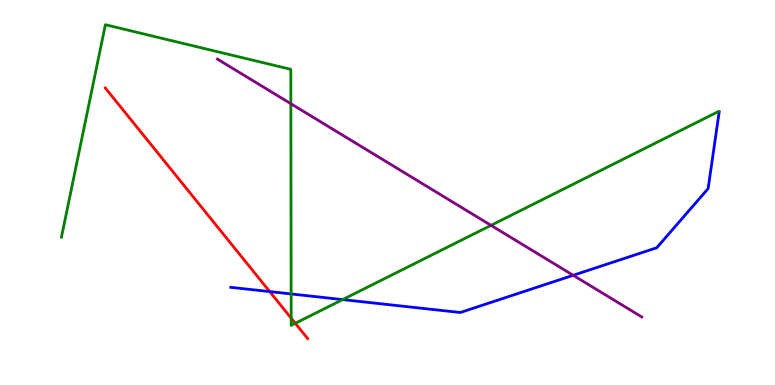[{'lines': ['blue', 'red'], 'intersections': [{'x': 3.48, 'y': 2.43}]}, {'lines': ['green', 'red'], 'intersections': [{'x': 3.76, 'y': 1.74}, {'x': 3.81, 'y': 1.6}]}, {'lines': ['purple', 'red'], 'intersections': []}, {'lines': ['blue', 'green'], 'intersections': [{'x': 3.76, 'y': 2.36}, {'x': 4.42, 'y': 2.22}]}, {'lines': ['blue', 'purple'], 'intersections': [{'x': 7.4, 'y': 2.85}]}, {'lines': ['green', 'purple'], 'intersections': [{'x': 3.75, 'y': 7.31}, {'x': 6.34, 'y': 4.15}]}]